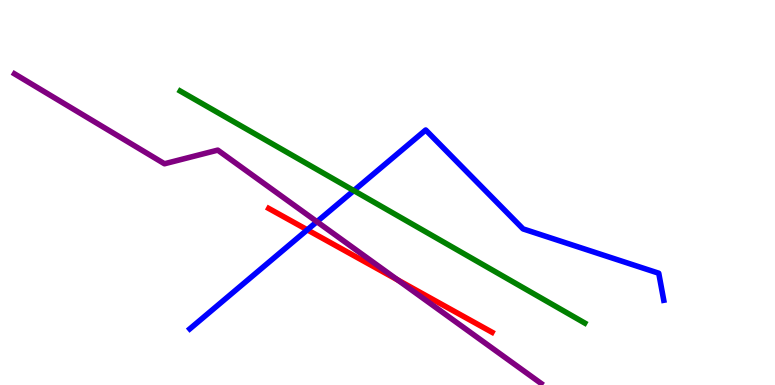[{'lines': ['blue', 'red'], 'intersections': [{'x': 3.97, 'y': 4.03}]}, {'lines': ['green', 'red'], 'intersections': []}, {'lines': ['purple', 'red'], 'intersections': [{'x': 5.13, 'y': 2.73}]}, {'lines': ['blue', 'green'], 'intersections': [{'x': 4.57, 'y': 5.05}]}, {'lines': ['blue', 'purple'], 'intersections': [{'x': 4.09, 'y': 4.24}]}, {'lines': ['green', 'purple'], 'intersections': []}]